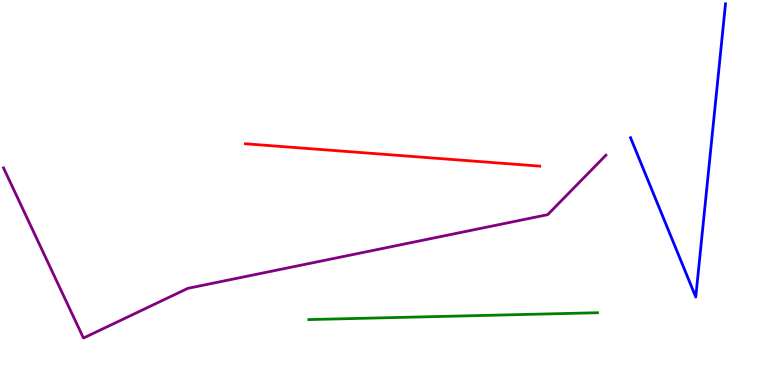[{'lines': ['blue', 'red'], 'intersections': []}, {'lines': ['green', 'red'], 'intersections': []}, {'lines': ['purple', 'red'], 'intersections': []}, {'lines': ['blue', 'green'], 'intersections': []}, {'lines': ['blue', 'purple'], 'intersections': []}, {'lines': ['green', 'purple'], 'intersections': []}]